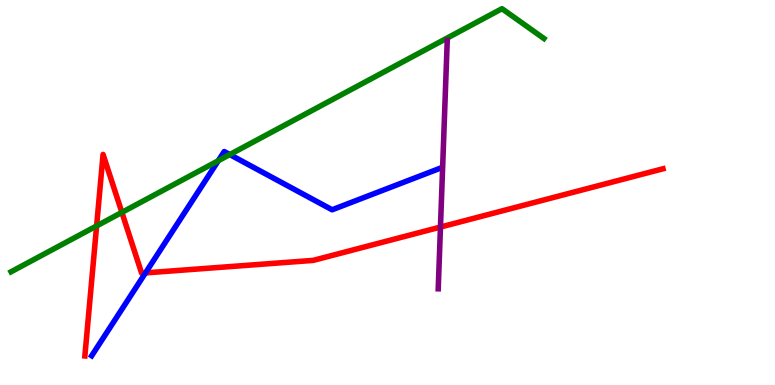[{'lines': ['blue', 'red'], 'intersections': [{'x': 1.88, 'y': 2.91}]}, {'lines': ['green', 'red'], 'intersections': [{'x': 1.25, 'y': 4.13}, {'x': 1.57, 'y': 4.48}]}, {'lines': ['purple', 'red'], 'intersections': [{'x': 5.68, 'y': 4.1}]}, {'lines': ['blue', 'green'], 'intersections': [{'x': 2.82, 'y': 5.83}, {'x': 2.97, 'y': 5.99}]}, {'lines': ['blue', 'purple'], 'intersections': []}, {'lines': ['green', 'purple'], 'intersections': []}]